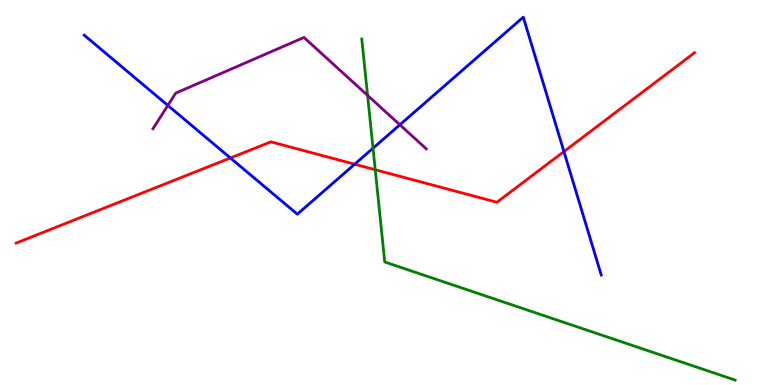[{'lines': ['blue', 'red'], 'intersections': [{'x': 2.97, 'y': 5.9}, {'x': 4.58, 'y': 5.73}, {'x': 7.28, 'y': 6.06}]}, {'lines': ['green', 'red'], 'intersections': [{'x': 4.84, 'y': 5.59}]}, {'lines': ['purple', 'red'], 'intersections': []}, {'lines': ['blue', 'green'], 'intersections': [{'x': 4.81, 'y': 6.15}]}, {'lines': ['blue', 'purple'], 'intersections': [{'x': 2.17, 'y': 7.26}, {'x': 5.16, 'y': 6.76}]}, {'lines': ['green', 'purple'], 'intersections': [{'x': 4.74, 'y': 7.52}]}]